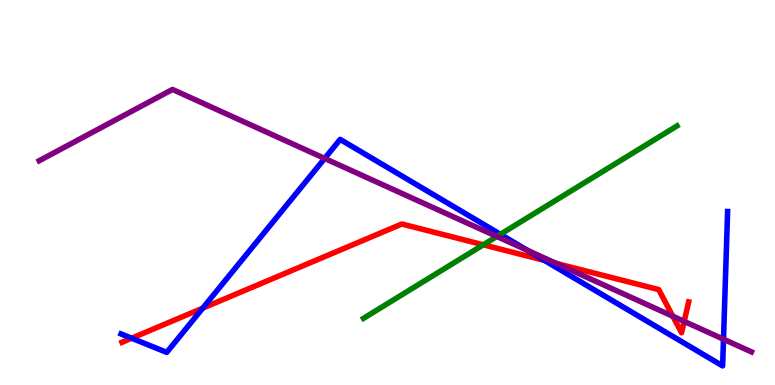[{'lines': ['blue', 'red'], 'intersections': [{'x': 1.7, 'y': 1.22}, {'x': 2.62, 'y': 2.0}, {'x': 7.03, 'y': 3.24}]}, {'lines': ['green', 'red'], 'intersections': [{'x': 6.24, 'y': 3.64}]}, {'lines': ['purple', 'red'], 'intersections': [{'x': 7.18, 'y': 3.16}, {'x': 8.68, 'y': 1.79}, {'x': 8.83, 'y': 1.65}]}, {'lines': ['blue', 'green'], 'intersections': [{'x': 6.46, 'y': 3.91}]}, {'lines': ['blue', 'purple'], 'intersections': [{'x': 4.19, 'y': 5.88}, {'x': 6.81, 'y': 3.5}, {'x': 9.34, 'y': 1.19}]}, {'lines': ['green', 'purple'], 'intersections': [{'x': 6.41, 'y': 3.86}]}]